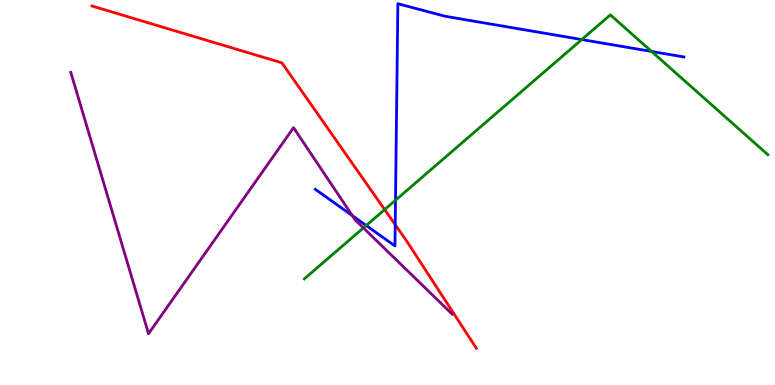[{'lines': ['blue', 'red'], 'intersections': [{'x': 5.1, 'y': 4.16}]}, {'lines': ['green', 'red'], 'intersections': [{'x': 4.96, 'y': 4.56}]}, {'lines': ['purple', 'red'], 'intersections': []}, {'lines': ['blue', 'green'], 'intersections': [{'x': 4.73, 'y': 4.14}, {'x': 5.1, 'y': 4.8}, {'x': 7.51, 'y': 8.97}, {'x': 8.41, 'y': 8.66}]}, {'lines': ['blue', 'purple'], 'intersections': [{'x': 4.55, 'y': 4.4}]}, {'lines': ['green', 'purple'], 'intersections': [{'x': 4.69, 'y': 4.08}]}]